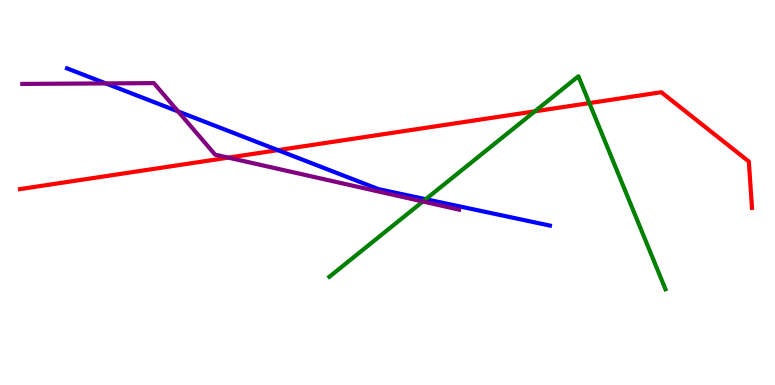[{'lines': ['blue', 'red'], 'intersections': [{'x': 3.59, 'y': 6.1}]}, {'lines': ['green', 'red'], 'intersections': [{'x': 6.9, 'y': 7.11}, {'x': 7.6, 'y': 7.32}]}, {'lines': ['purple', 'red'], 'intersections': [{'x': 2.95, 'y': 5.91}]}, {'lines': ['blue', 'green'], 'intersections': [{'x': 5.49, 'y': 4.83}]}, {'lines': ['blue', 'purple'], 'intersections': [{'x': 1.37, 'y': 7.83}, {'x': 2.3, 'y': 7.11}]}, {'lines': ['green', 'purple'], 'intersections': [{'x': 5.46, 'y': 4.77}]}]